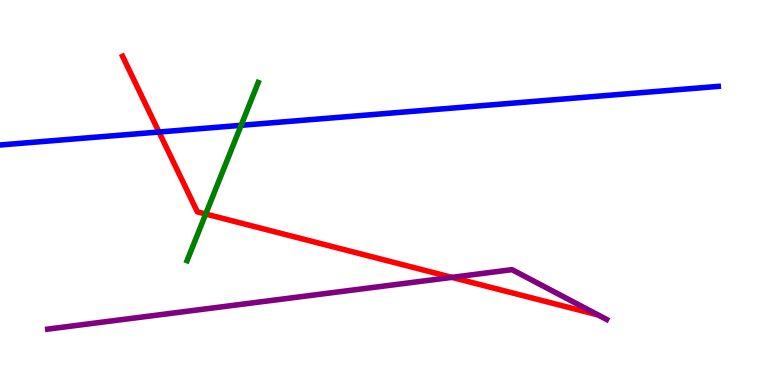[{'lines': ['blue', 'red'], 'intersections': [{'x': 2.05, 'y': 6.57}]}, {'lines': ['green', 'red'], 'intersections': [{'x': 2.65, 'y': 4.44}]}, {'lines': ['purple', 'red'], 'intersections': [{'x': 5.83, 'y': 2.8}]}, {'lines': ['blue', 'green'], 'intersections': [{'x': 3.11, 'y': 6.75}]}, {'lines': ['blue', 'purple'], 'intersections': []}, {'lines': ['green', 'purple'], 'intersections': []}]